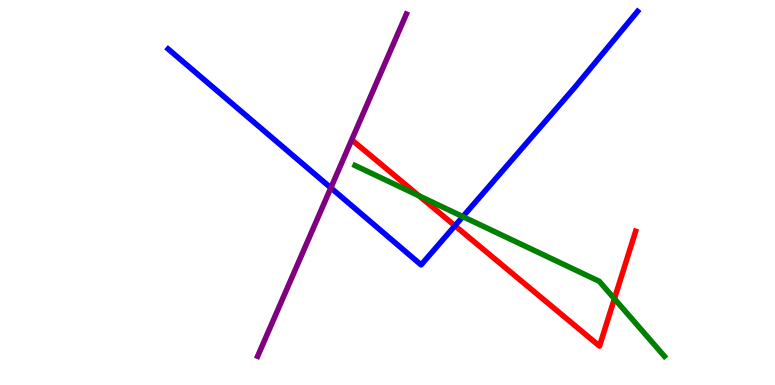[{'lines': ['blue', 'red'], 'intersections': [{'x': 5.87, 'y': 4.14}]}, {'lines': ['green', 'red'], 'intersections': [{'x': 5.41, 'y': 4.91}, {'x': 7.93, 'y': 2.24}]}, {'lines': ['purple', 'red'], 'intersections': []}, {'lines': ['blue', 'green'], 'intersections': [{'x': 5.97, 'y': 4.37}]}, {'lines': ['blue', 'purple'], 'intersections': [{'x': 4.27, 'y': 5.12}]}, {'lines': ['green', 'purple'], 'intersections': []}]